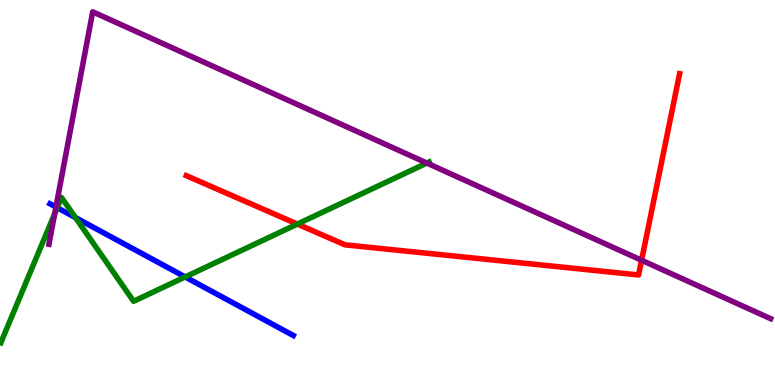[{'lines': ['blue', 'red'], 'intersections': []}, {'lines': ['green', 'red'], 'intersections': [{'x': 3.84, 'y': 4.18}]}, {'lines': ['purple', 'red'], 'intersections': [{'x': 8.28, 'y': 3.24}]}, {'lines': ['blue', 'green'], 'intersections': [{'x': 0.738, 'y': 4.61}, {'x': 0.974, 'y': 4.35}, {'x': 2.39, 'y': 2.81}]}, {'lines': ['blue', 'purple'], 'intersections': [{'x': 0.722, 'y': 4.62}]}, {'lines': ['green', 'purple'], 'intersections': [{'x': 0.706, 'y': 4.45}, {'x': 5.51, 'y': 5.76}]}]